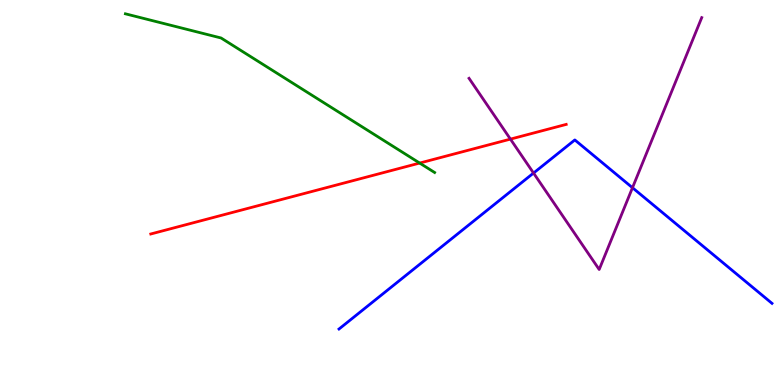[{'lines': ['blue', 'red'], 'intersections': []}, {'lines': ['green', 'red'], 'intersections': [{'x': 5.41, 'y': 5.76}]}, {'lines': ['purple', 'red'], 'intersections': [{'x': 6.59, 'y': 6.39}]}, {'lines': ['blue', 'green'], 'intersections': []}, {'lines': ['blue', 'purple'], 'intersections': [{'x': 6.88, 'y': 5.51}, {'x': 8.16, 'y': 5.12}]}, {'lines': ['green', 'purple'], 'intersections': []}]